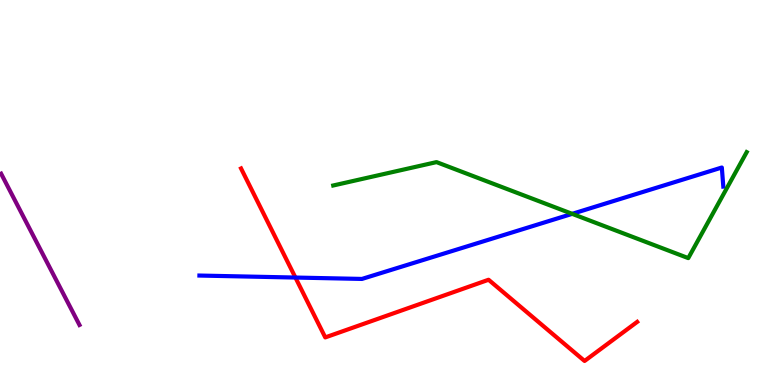[{'lines': ['blue', 'red'], 'intersections': [{'x': 3.81, 'y': 2.79}]}, {'lines': ['green', 'red'], 'intersections': []}, {'lines': ['purple', 'red'], 'intersections': []}, {'lines': ['blue', 'green'], 'intersections': [{'x': 7.38, 'y': 4.45}]}, {'lines': ['blue', 'purple'], 'intersections': []}, {'lines': ['green', 'purple'], 'intersections': []}]